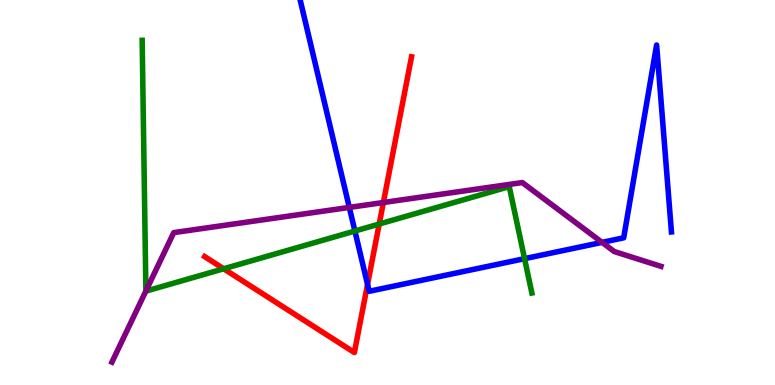[{'lines': ['blue', 'red'], 'intersections': [{'x': 4.74, 'y': 2.61}]}, {'lines': ['green', 'red'], 'intersections': [{'x': 2.89, 'y': 3.02}, {'x': 4.89, 'y': 4.18}]}, {'lines': ['purple', 'red'], 'intersections': [{'x': 4.95, 'y': 4.74}]}, {'lines': ['blue', 'green'], 'intersections': [{'x': 4.58, 'y': 4.0}, {'x': 6.77, 'y': 3.28}]}, {'lines': ['blue', 'purple'], 'intersections': [{'x': 4.51, 'y': 4.61}, {'x': 7.77, 'y': 3.7}]}, {'lines': ['green', 'purple'], 'intersections': [{'x': 1.88, 'y': 2.44}]}]